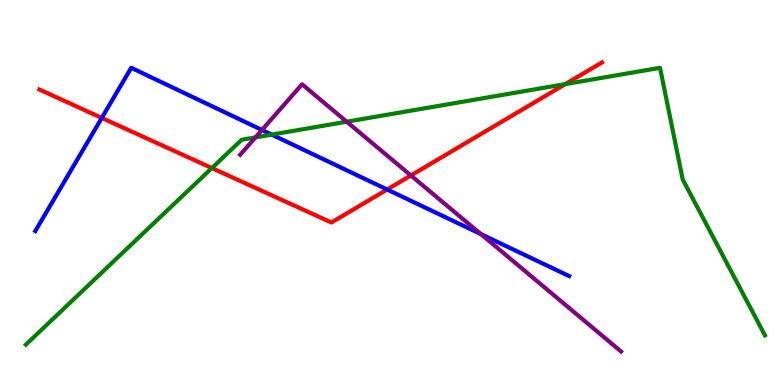[{'lines': ['blue', 'red'], 'intersections': [{'x': 1.31, 'y': 6.94}, {'x': 5.0, 'y': 5.08}]}, {'lines': ['green', 'red'], 'intersections': [{'x': 2.73, 'y': 5.64}, {'x': 7.3, 'y': 7.82}]}, {'lines': ['purple', 'red'], 'intersections': [{'x': 5.3, 'y': 5.44}]}, {'lines': ['blue', 'green'], 'intersections': [{'x': 3.51, 'y': 6.5}]}, {'lines': ['blue', 'purple'], 'intersections': [{'x': 3.38, 'y': 6.62}, {'x': 6.21, 'y': 3.92}]}, {'lines': ['green', 'purple'], 'intersections': [{'x': 3.3, 'y': 6.43}, {'x': 4.47, 'y': 6.84}]}]